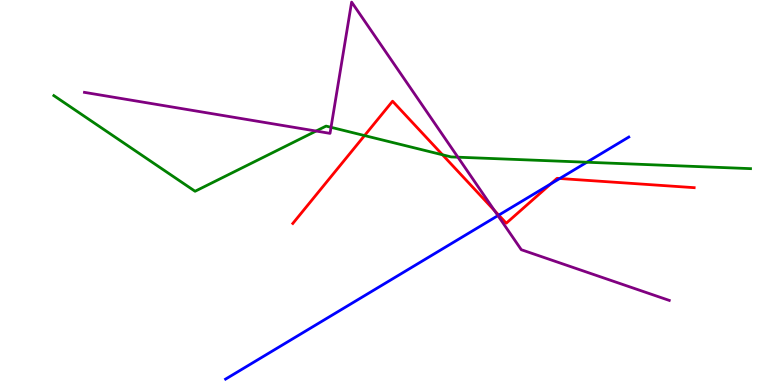[{'lines': ['blue', 'red'], 'intersections': [{'x': 6.44, 'y': 4.41}, {'x': 7.11, 'y': 5.22}, {'x': 7.22, 'y': 5.36}]}, {'lines': ['green', 'red'], 'intersections': [{'x': 4.7, 'y': 6.48}, {'x': 5.71, 'y': 5.98}]}, {'lines': ['purple', 'red'], 'intersections': [{'x': 6.38, 'y': 4.53}]}, {'lines': ['blue', 'green'], 'intersections': [{'x': 7.57, 'y': 5.79}]}, {'lines': ['blue', 'purple'], 'intersections': [{'x': 6.42, 'y': 4.4}]}, {'lines': ['green', 'purple'], 'intersections': [{'x': 4.08, 'y': 6.6}, {'x': 4.27, 'y': 6.69}, {'x': 5.91, 'y': 5.92}]}]